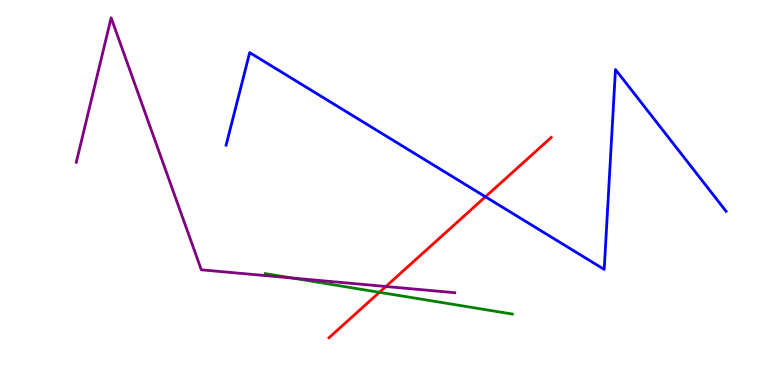[{'lines': ['blue', 'red'], 'intersections': [{'x': 6.26, 'y': 4.89}]}, {'lines': ['green', 'red'], 'intersections': [{'x': 4.9, 'y': 2.41}]}, {'lines': ['purple', 'red'], 'intersections': [{'x': 4.98, 'y': 2.56}]}, {'lines': ['blue', 'green'], 'intersections': []}, {'lines': ['blue', 'purple'], 'intersections': []}, {'lines': ['green', 'purple'], 'intersections': [{'x': 3.77, 'y': 2.78}]}]